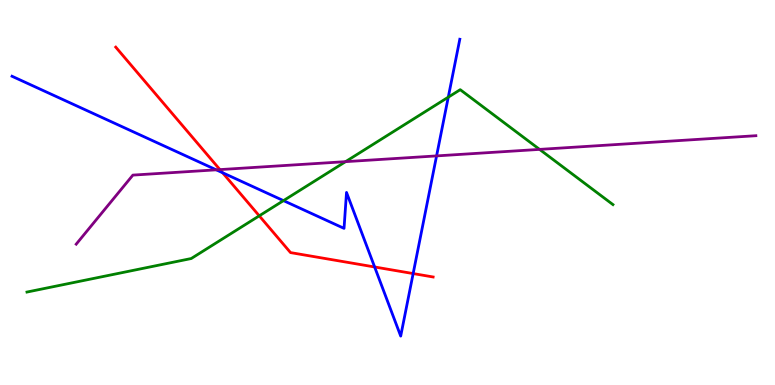[{'lines': ['blue', 'red'], 'intersections': [{'x': 2.87, 'y': 5.51}, {'x': 4.83, 'y': 3.07}, {'x': 5.33, 'y': 2.89}]}, {'lines': ['green', 'red'], 'intersections': [{'x': 3.35, 'y': 4.39}]}, {'lines': ['purple', 'red'], 'intersections': [{'x': 2.84, 'y': 5.59}]}, {'lines': ['blue', 'green'], 'intersections': [{'x': 3.66, 'y': 4.79}, {'x': 5.78, 'y': 7.48}]}, {'lines': ['blue', 'purple'], 'intersections': [{'x': 2.79, 'y': 5.59}, {'x': 5.63, 'y': 5.95}]}, {'lines': ['green', 'purple'], 'intersections': [{'x': 4.46, 'y': 5.8}, {'x': 6.96, 'y': 6.12}]}]